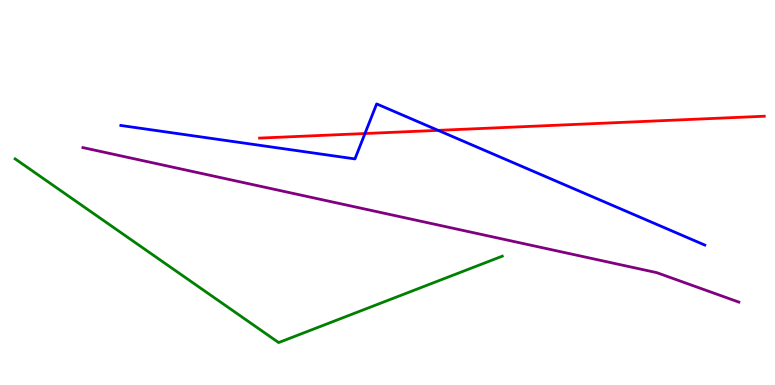[{'lines': ['blue', 'red'], 'intersections': [{'x': 4.71, 'y': 6.53}, {'x': 5.65, 'y': 6.61}]}, {'lines': ['green', 'red'], 'intersections': []}, {'lines': ['purple', 'red'], 'intersections': []}, {'lines': ['blue', 'green'], 'intersections': []}, {'lines': ['blue', 'purple'], 'intersections': []}, {'lines': ['green', 'purple'], 'intersections': []}]